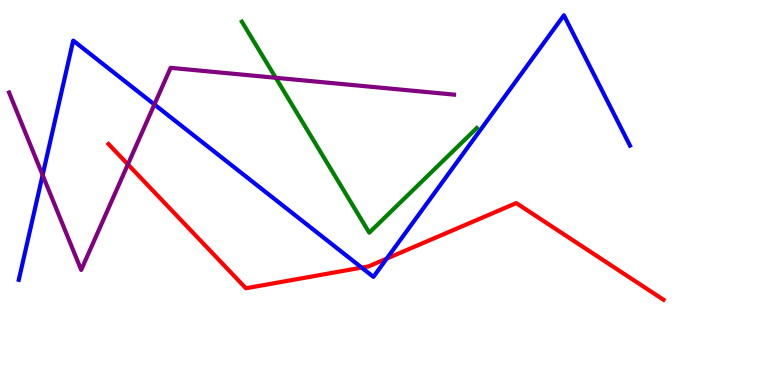[{'lines': ['blue', 'red'], 'intersections': [{'x': 4.67, 'y': 3.05}, {'x': 4.99, 'y': 3.28}]}, {'lines': ['green', 'red'], 'intersections': []}, {'lines': ['purple', 'red'], 'intersections': [{'x': 1.65, 'y': 5.73}]}, {'lines': ['blue', 'green'], 'intersections': []}, {'lines': ['blue', 'purple'], 'intersections': [{'x': 0.55, 'y': 5.45}, {'x': 1.99, 'y': 7.29}]}, {'lines': ['green', 'purple'], 'intersections': [{'x': 3.56, 'y': 7.98}]}]